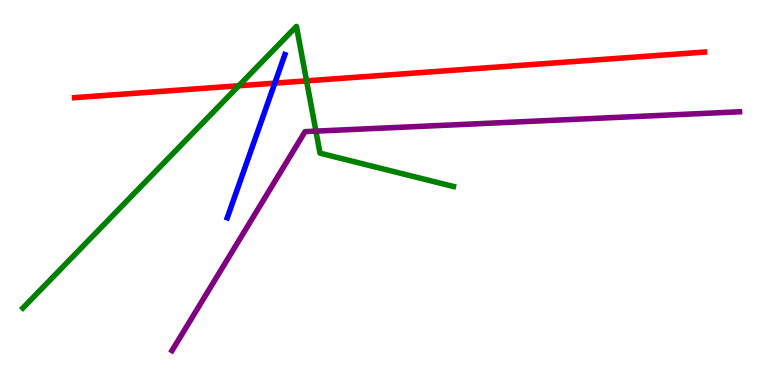[{'lines': ['blue', 'red'], 'intersections': [{'x': 3.55, 'y': 7.84}]}, {'lines': ['green', 'red'], 'intersections': [{'x': 3.08, 'y': 7.77}, {'x': 3.96, 'y': 7.9}]}, {'lines': ['purple', 'red'], 'intersections': []}, {'lines': ['blue', 'green'], 'intersections': []}, {'lines': ['blue', 'purple'], 'intersections': []}, {'lines': ['green', 'purple'], 'intersections': [{'x': 4.08, 'y': 6.59}]}]